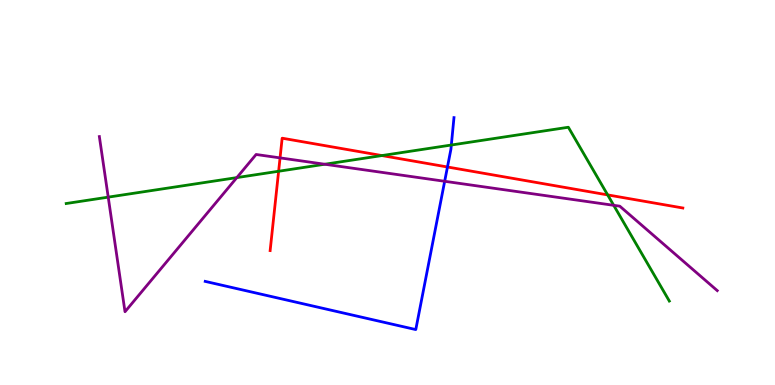[{'lines': ['blue', 'red'], 'intersections': [{'x': 5.77, 'y': 5.66}]}, {'lines': ['green', 'red'], 'intersections': [{'x': 3.6, 'y': 5.55}, {'x': 4.93, 'y': 5.96}, {'x': 7.84, 'y': 4.94}]}, {'lines': ['purple', 'red'], 'intersections': [{'x': 3.61, 'y': 5.9}]}, {'lines': ['blue', 'green'], 'intersections': [{'x': 5.82, 'y': 6.23}]}, {'lines': ['blue', 'purple'], 'intersections': [{'x': 5.74, 'y': 5.29}]}, {'lines': ['green', 'purple'], 'intersections': [{'x': 1.4, 'y': 4.88}, {'x': 3.06, 'y': 5.39}, {'x': 4.19, 'y': 5.73}, {'x': 7.92, 'y': 4.67}]}]